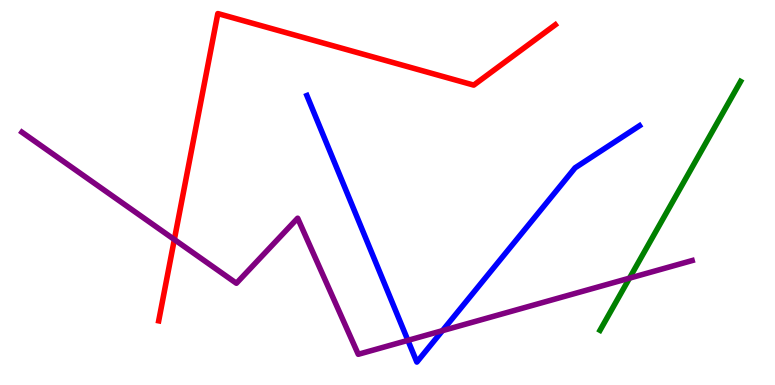[{'lines': ['blue', 'red'], 'intersections': []}, {'lines': ['green', 'red'], 'intersections': []}, {'lines': ['purple', 'red'], 'intersections': [{'x': 2.25, 'y': 3.78}]}, {'lines': ['blue', 'green'], 'intersections': []}, {'lines': ['blue', 'purple'], 'intersections': [{'x': 5.26, 'y': 1.16}, {'x': 5.71, 'y': 1.41}]}, {'lines': ['green', 'purple'], 'intersections': [{'x': 8.12, 'y': 2.78}]}]